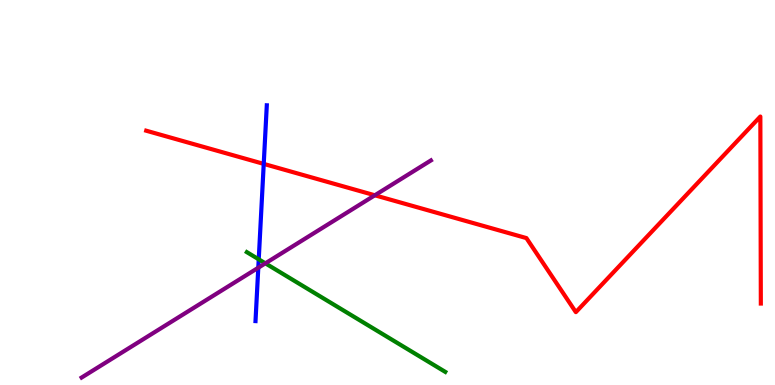[{'lines': ['blue', 'red'], 'intersections': [{'x': 3.4, 'y': 5.74}]}, {'lines': ['green', 'red'], 'intersections': []}, {'lines': ['purple', 'red'], 'intersections': [{'x': 4.84, 'y': 4.93}]}, {'lines': ['blue', 'green'], 'intersections': [{'x': 3.34, 'y': 3.26}]}, {'lines': ['blue', 'purple'], 'intersections': [{'x': 3.33, 'y': 3.05}]}, {'lines': ['green', 'purple'], 'intersections': [{'x': 3.42, 'y': 3.16}]}]